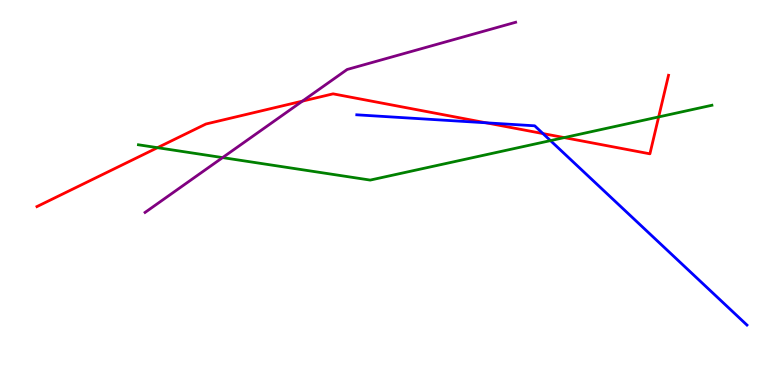[{'lines': ['blue', 'red'], 'intersections': [{'x': 6.27, 'y': 6.81}, {'x': 7.01, 'y': 6.53}]}, {'lines': ['green', 'red'], 'intersections': [{'x': 2.03, 'y': 6.16}, {'x': 7.28, 'y': 6.43}, {'x': 8.5, 'y': 6.96}]}, {'lines': ['purple', 'red'], 'intersections': [{'x': 3.9, 'y': 7.37}]}, {'lines': ['blue', 'green'], 'intersections': [{'x': 7.1, 'y': 6.35}]}, {'lines': ['blue', 'purple'], 'intersections': []}, {'lines': ['green', 'purple'], 'intersections': [{'x': 2.87, 'y': 5.91}]}]